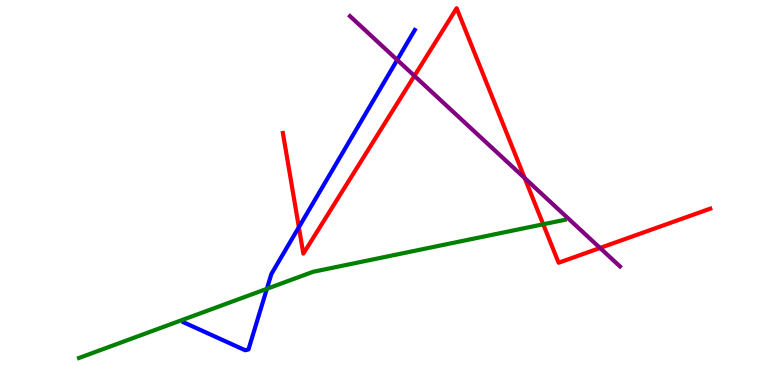[{'lines': ['blue', 'red'], 'intersections': [{'x': 3.86, 'y': 4.1}]}, {'lines': ['green', 'red'], 'intersections': [{'x': 7.01, 'y': 4.17}]}, {'lines': ['purple', 'red'], 'intersections': [{'x': 5.35, 'y': 8.03}, {'x': 6.77, 'y': 5.37}, {'x': 7.74, 'y': 3.56}]}, {'lines': ['blue', 'green'], 'intersections': [{'x': 3.44, 'y': 2.5}]}, {'lines': ['blue', 'purple'], 'intersections': [{'x': 5.13, 'y': 8.44}]}, {'lines': ['green', 'purple'], 'intersections': []}]